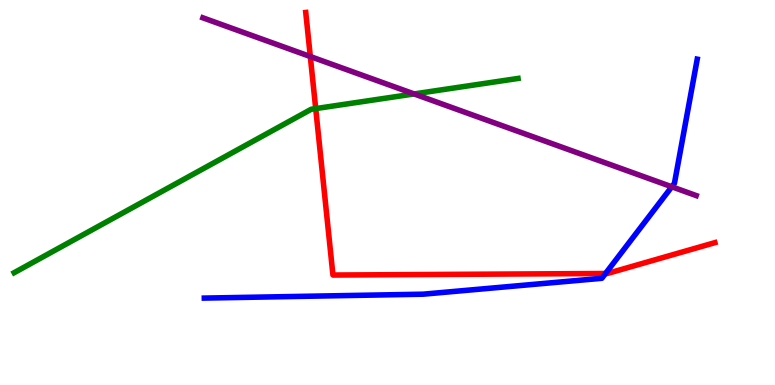[{'lines': ['blue', 'red'], 'intersections': [{'x': 7.81, 'y': 2.9}]}, {'lines': ['green', 'red'], 'intersections': [{'x': 4.07, 'y': 7.18}]}, {'lines': ['purple', 'red'], 'intersections': [{'x': 4.0, 'y': 8.53}]}, {'lines': ['blue', 'green'], 'intersections': []}, {'lines': ['blue', 'purple'], 'intersections': [{'x': 8.67, 'y': 5.15}]}, {'lines': ['green', 'purple'], 'intersections': [{'x': 5.34, 'y': 7.56}]}]